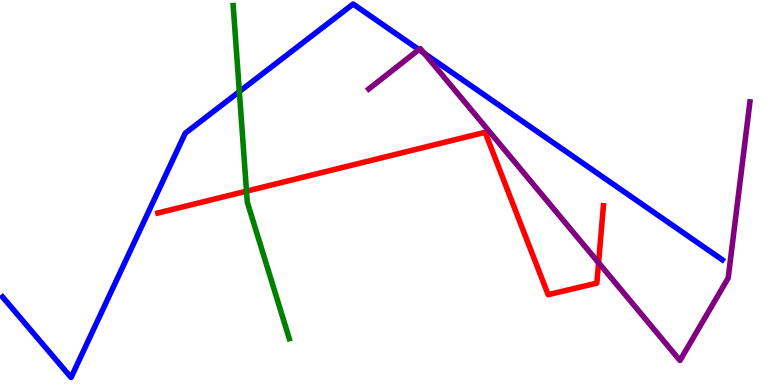[{'lines': ['blue', 'red'], 'intersections': []}, {'lines': ['green', 'red'], 'intersections': [{'x': 3.18, 'y': 5.03}]}, {'lines': ['purple', 'red'], 'intersections': [{'x': 7.72, 'y': 3.18}]}, {'lines': ['blue', 'green'], 'intersections': [{'x': 3.09, 'y': 7.62}]}, {'lines': ['blue', 'purple'], 'intersections': [{'x': 5.41, 'y': 8.71}, {'x': 5.47, 'y': 8.62}]}, {'lines': ['green', 'purple'], 'intersections': []}]